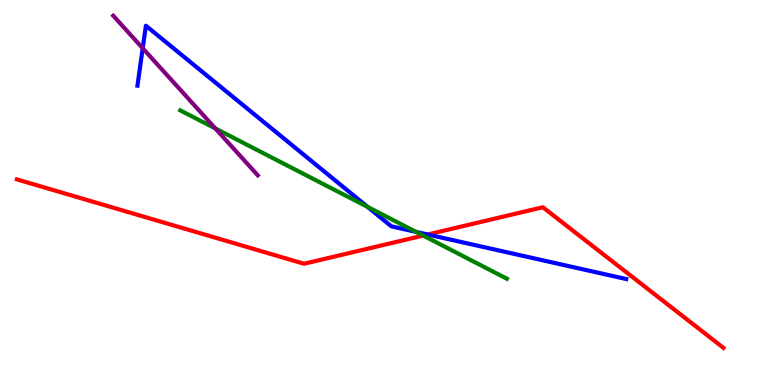[{'lines': ['blue', 'red'], 'intersections': [{'x': 5.52, 'y': 3.91}]}, {'lines': ['green', 'red'], 'intersections': [{'x': 5.46, 'y': 3.88}]}, {'lines': ['purple', 'red'], 'intersections': []}, {'lines': ['blue', 'green'], 'intersections': [{'x': 4.74, 'y': 4.62}, {'x': 5.37, 'y': 3.98}]}, {'lines': ['blue', 'purple'], 'intersections': [{'x': 1.84, 'y': 8.75}]}, {'lines': ['green', 'purple'], 'intersections': [{'x': 2.78, 'y': 6.66}]}]